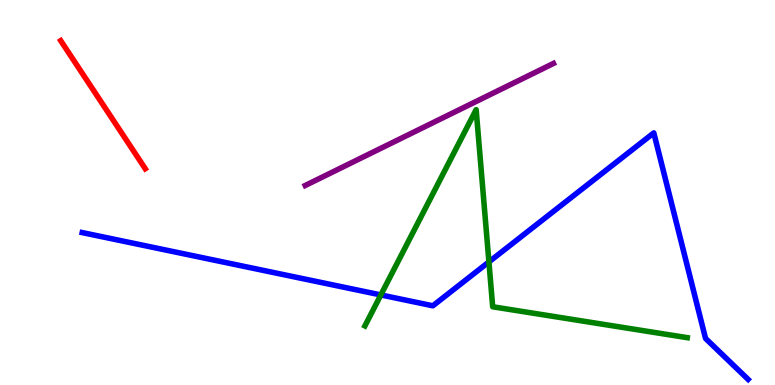[{'lines': ['blue', 'red'], 'intersections': []}, {'lines': ['green', 'red'], 'intersections': []}, {'lines': ['purple', 'red'], 'intersections': []}, {'lines': ['blue', 'green'], 'intersections': [{'x': 4.91, 'y': 2.34}, {'x': 6.31, 'y': 3.2}]}, {'lines': ['blue', 'purple'], 'intersections': []}, {'lines': ['green', 'purple'], 'intersections': []}]